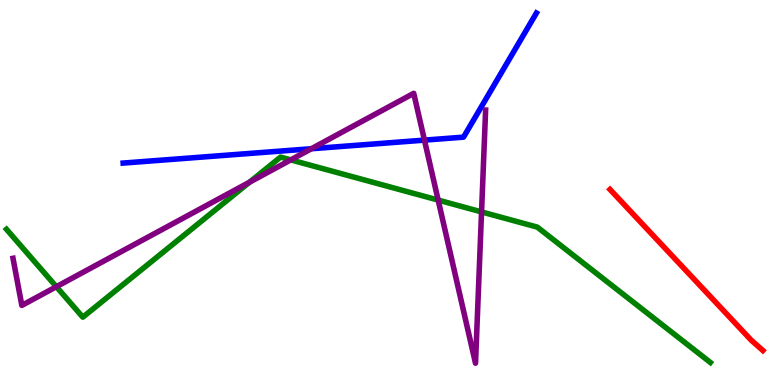[{'lines': ['blue', 'red'], 'intersections': []}, {'lines': ['green', 'red'], 'intersections': []}, {'lines': ['purple', 'red'], 'intersections': []}, {'lines': ['blue', 'green'], 'intersections': []}, {'lines': ['blue', 'purple'], 'intersections': [{'x': 4.02, 'y': 6.14}, {'x': 5.48, 'y': 6.36}]}, {'lines': ['green', 'purple'], 'intersections': [{'x': 0.727, 'y': 2.55}, {'x': 3.22, 'y': 5.27}, {'x': 3.75, 'y': 5.85}, {'x': 5.65, 'y': 4.8}, {'x': 6.21, 'y': 4.5}]}]